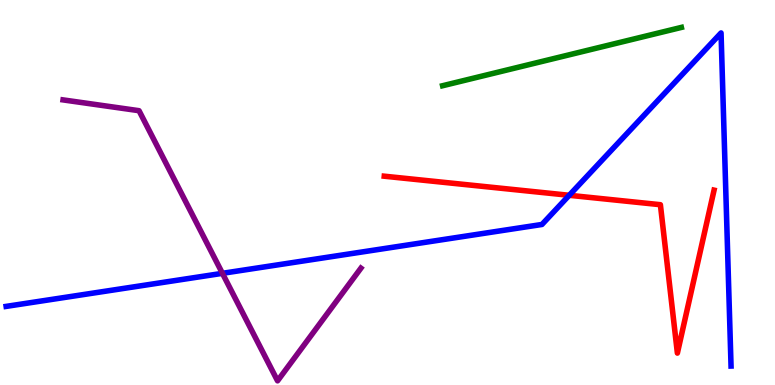[{'lines': ['blue', 'red'], 'intersections': [{'x': 7.34, 'y': 4.93}]}, {'lines': ['green', 'red'], 'intersections': []}, {'lines': ['purple', 'red'], 'intersections': []}, {'lines': ['blue', 'green'], 'intersections': []}, {'lines': ['blue', 'purple'], 'intersections': [{'x': 2.87, 'y': 2.9}]}, {'lines': ['green', 'purple'], 'intersections': []}]